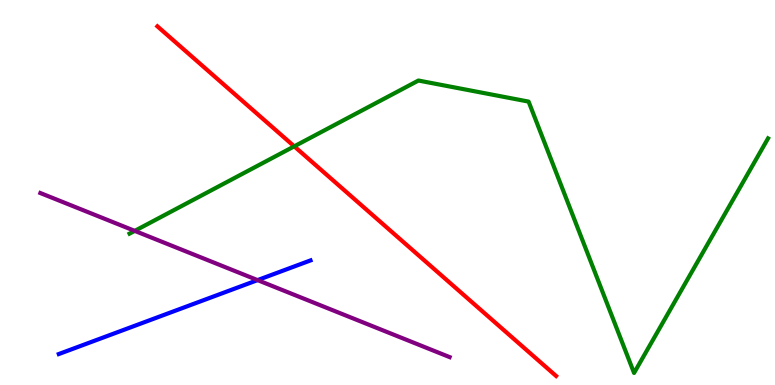[{'lines': ['blue', 'red'], 'intersections': []}, {'lines': ['green', 'red'], 'intersections': [{'x': 3.8, 'y': 6.2}]}, {'lines': ['purple', 'red'], 'intersections': []}, {'lines': ['blue', 'green'], 'intersections': []}, {'lines': ['blue', 'purple'], 'intersections': [{'x': 3.32, 'y': 2.72}]}, {'lines': ['green', 'purple'], 'intersections': [{'x': 1.74, 'y': 4.0}]}]